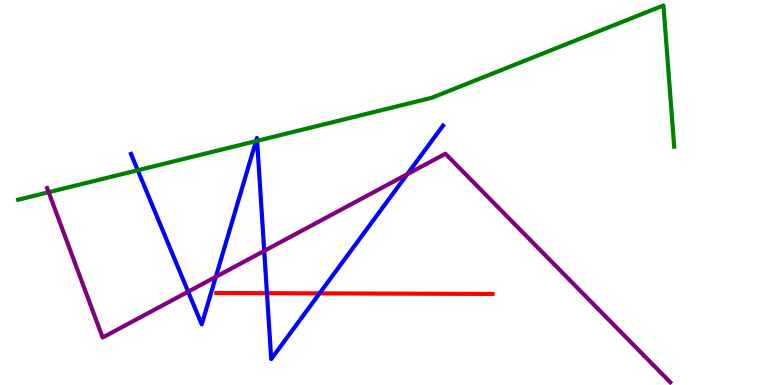[{'lines': ['blue', 'red'], 'intersections': [{'x': 3.44, 'y': 2.38}, {'x': 4.12, 'y': 2.38}]}, {'lines': ['green', 'red'], 'intersections': []}, {'lines': ['purple', 'red'], 'intersections': []}, {'lines': ['blue', 'green'], 'intersections': [{'x': 1.78, 'y': 5.58}, {'x': 3.3, 'y': 6.33}, {'x': 3.32, 'y': 6.34}]}, {'lines': ['blue', 'purple'], 'intersections': [{'x': 2.43, 'y': 2.42}, {'x': 2.78, 'y': 2.81}, {'x': 3.41, 'y': 3.48}, {'x': 5.25, 'y': 5.48}]}, {'lines': ['green', 'purple'], 'intersections': [{'x': 0.628, 'y': 5.01}]}]